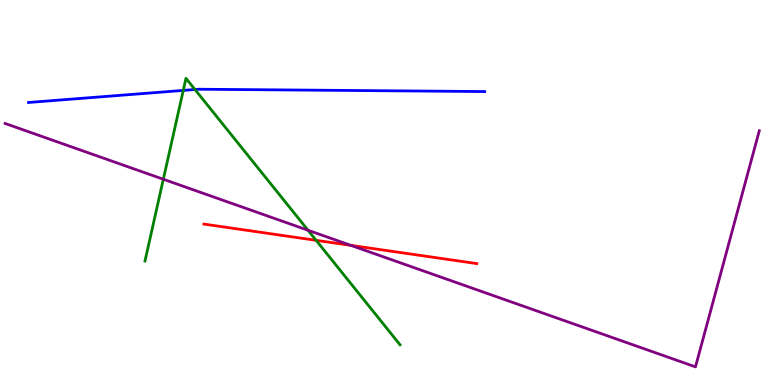[{'lines': ['blue', 'red'], 'intersections': []}, {'lines': ['green', 'red'], 'intersections': [{'x': 4.08, 'y': 3.76}]}, {'lines': ['purple', 'red'], 'intersections': [{'x': 4.53, 'y': 3.63}]}, {'lines': ['blue', 'green'], 'intersections': [{'x': 2.36, 'y': 7.65}, {'x': 2.52, 'y': 7.68}]}, {'lines': ['blue', 'purple'], 'intersections': []}, {'lines': ['green', 'purple'], 'intersections': [{'x': 2.11, 'y': 5.34}, {'x': 3.97, 'y': 4.02}]}]